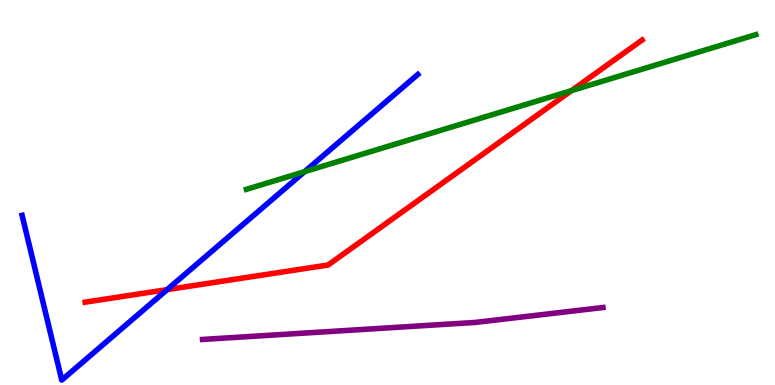[{'lines': ['blue', 'red'], 'intersections': [{'x': 2.16, 'y': 2.48}]}, {'lines': ['green', 'red'], 'intersections': [{'x': 7.37, 'y': 7.65}]}, {'lines': ['purple', 'red'], 'intersections': []}, {'lines': ['blue', 'green'], 'intersections': [{'x': 3.93, 'y': 5.54}]}, {'lines': ['blue', 'purple'], 'intersections': []}, {'lines': ['green', 'purple'], 'intersections': []}]